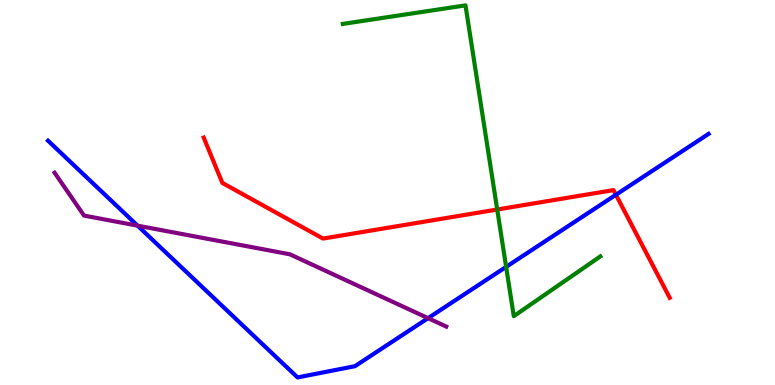[{'lines': ['blue', 'red'], 'intersections': [{'x': 7.95, 'y': 4.94}]}, {'lines': ['green', 'red'], 'intersections': [{'x': 6.42, 'y': 4.56}]}, {'lines': ['purple', 'red'], 'intersections': []}, {'lines': ['blue', 'green'], 'intersections': [{'x': 6.53, 'y': 3.07}]}, {'lines': ['blue', 'purple'], 'intersections': [{'x': 1.78, 'y': 4.14}, {'x': 5.52, 'y': 1.74}]}, {'lines': ['green', 'purple'], 'intersections': []}]